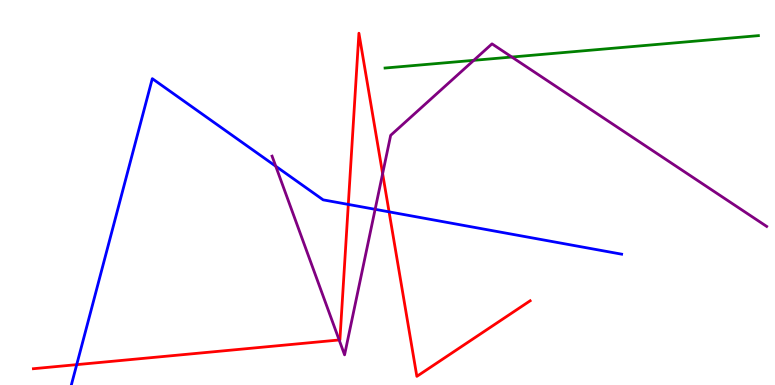[{'lines': ['blue', 'red'], 'intersections': [{'x': 0.99, 'y': 0.529}, {'x': 4.49, 'y': 4.69}, {'x': 5.02, 'y': 4.5}]}, {'lines': ['green', 'red'], 'intersections': []}, {'lines': ['purple', 'red'], 'intersections': [{'x': 4.38, 'y': 1.17}, {'x': 4.94, 'y': 5.49}]}, {'lines': ['blue', 'green'], 'intersections': []}, {'lines': ['blue', 'purple'], 'intersections': [{'x': 3.56, 'y': 5.68}, {'x': 4.84, 'y': 4.56}]}, {'lines': ['green', 'purple'], 'intersections': [{'x': 6.11, 'y': 8.43}, {'x': 6.6, 'y': 8.52}]}]